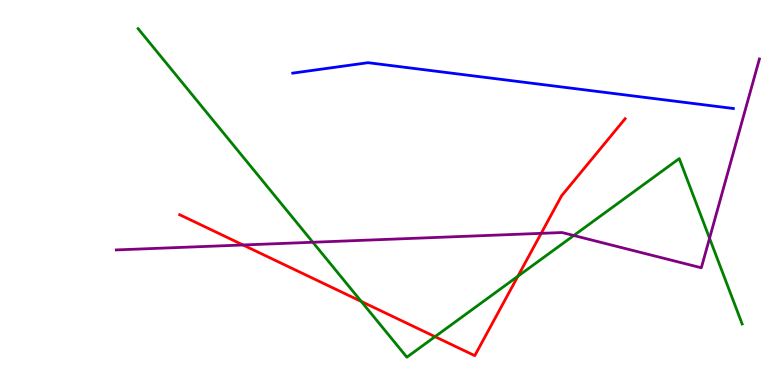[{'lines': ['blue', 'red'], 'intersections': []}, {'lines': ['green', 'red'], 'intersections': [{'x': 4.66, 'y': 2.17}, {'x': 5.61, 'y': 1.26}, {'x': 6.68, 'y': 2.82}]}, {'lines': ['purple', 'red'], 'intersections': [{'x': 3.14, 'y': 3.64}, {'x': 6.98, 'y': 3.94}]}, {'lines': ['blue', 'green'], 'intersections': []}, {'lines': ['blue', 'purple'], 'intersections': []}, {'lines': ['green', 'purple'], 'intersections': [{'x': 4.04, 'y': 3.71}, {'x': 7.4, 'y': 3.88}, {'x': 9.16, 'y': 3.81}]}]